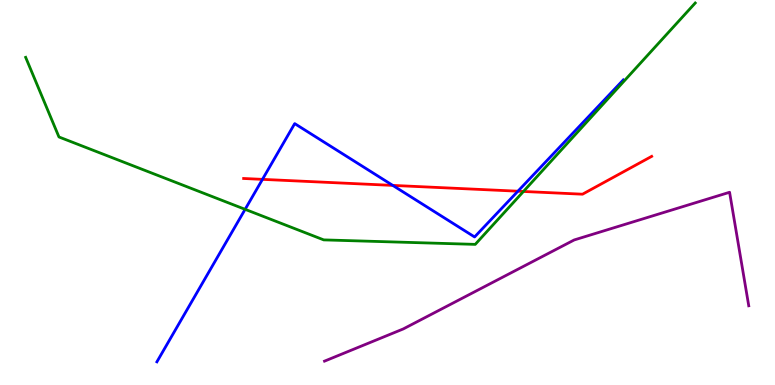[{'lines': ['blue', 'red'], 'intersections': [{'x': 3.39, 'y': 5.34}, {'x': 5.07, 'y': 5.18}, {'x': 6.68, 'y': 5.03}]}, {'lines': ['green', 'red'], 'intersections': [{'x': 6.75, 'y': 5.03}]}, {'lines': ['purple', 'red'], 'intersections': []}, {'lines': ['blue', 'green'], 'intersections': [{'x': 3.16, 'y': 4.56}]}, {'lines': ['blue', 'purple'], 'intersections': []}, {'lines': ['green', 'purple'], 'intersections': []}]